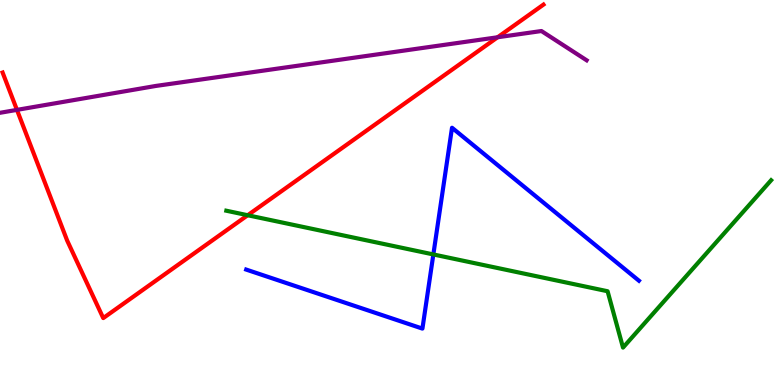[{'lines': ['blue', 'red'], 'intersections': []}, {'lines': ['green', 'red'], 'intersections': [{'x': 3.2, 'y': 4.41}]}, {'lines': ['purple', 'red'], 'intersections': [{'x': 0.219, 'y': 7.15}, {'x': 6.42, 'y': 9.03}]}, {'lines': ['blue', 'green'], 'intersections': [{'x': 5.59, 'y': 3.39}]}, {'lines': ['blue', 'purple'], 'intersections': []}, {'lines': ['green', 'purple'], 'intersections': []}]